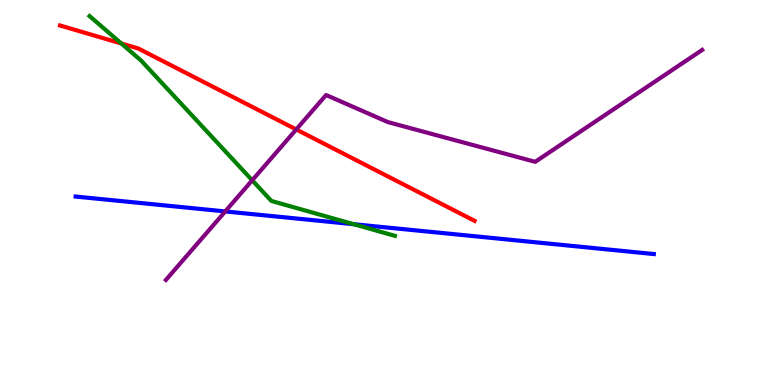[{'lines': ['blue', 'red'], 'intersections': []}, {'lines': ['green', 'red'], 'intersections': [{'x': 1.57, 'y': 8.87}]}, {'lines': ['purple', 'red'], 'intersections': [{'x': 3.82, 'y': 6.64}]}, {'lines': ['blue', 'green'], 'intersections': [{'x': 4.56, 'y': 4.18}]}, {'lines': ['blue', 'purple'], 'intersections': [{'x': 2.91, 'y': 4.51}]}, {'lines': ['green', 'purple'], 'intersections': [{'x': 3.25, 'y': 5.32}]}]